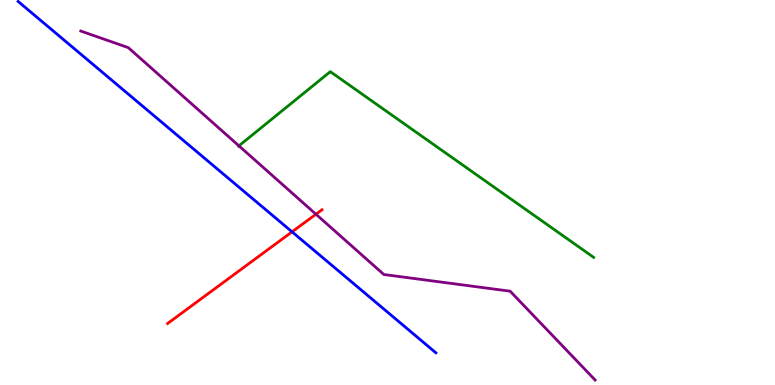[{'lines': ['blue', 'red'], 'intersections': [{'x': 3.77, 'y': 3.98}]}, {'lines': ['green', 'red'], 'intersections': []}, {'lines': ['purple', 'red'], 'intersections': [{'x': 4.08, 'y': 4.44}]}, {'lines': ['blue', 'green'], 'intersections': []}, {'lines': ['blue', 'purple'], 'intersections': []}, {'lines': ['green', 'purple'], 'intersections': [{'x': 3.08, 'y': 6.21}]}]